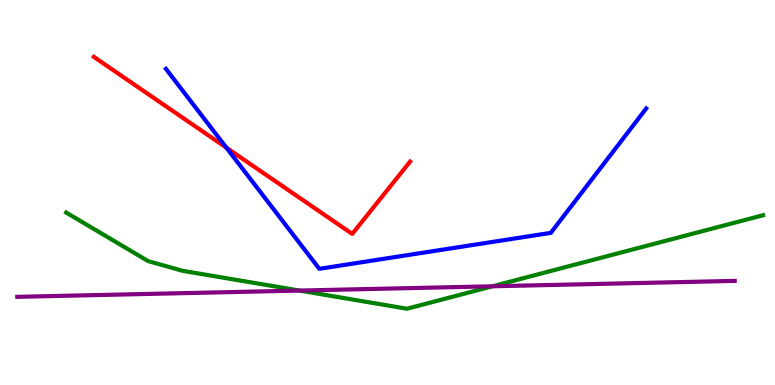[{'lines': ['blue', 'red'], 'intersections': [{'x': 2.92, 'y': 6.16}]}, {'lines': ['green', 'red'], 'intersections': []}, {'lines': ['purple', 'red'], 'intersections': []}, {'lines': ['blue', 'green'], 'intersections': []}, {'lines': ['blue', 'purple'], 'intersections': []}, {'lines': ['green', 'purple'], 'intersections': [{'x': 3.86, 'y': 2.45}, {'x': 6.35, 'y': 2.56}]}]